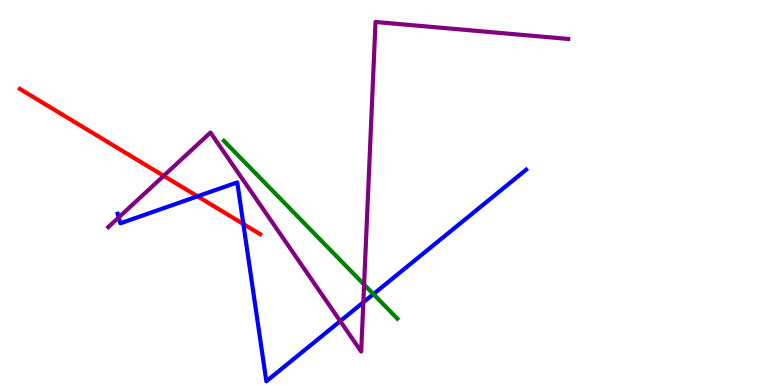[{'lines': ['blue', 'red'], 'intersections': [{'x': 2.55, 'y': 4.9}, {'x': 3.14, 'y': 4.18}]}, {'lines': ['green', 'red'], 'intersections': []}, {'lines': ['purple', 'red'], 'intersections': [{'x': 2.11, 'y': 5.43}]}, {'lines': ['blue', 'green'], 'intersections': [{'x': 4.82, 'y': 2.36}]}, {'lines': ['blue', 'purple'], 'intersections': [{'x': 1.53, 'y': 4.35}, {'x': 4.39, 'y': 1.66}, {'x': 4.69, 'y': 2.15}]}, {'lines': ['green', 'purple'], 'intersections': [{'x': 4.7, 'y': 2.61}]}]